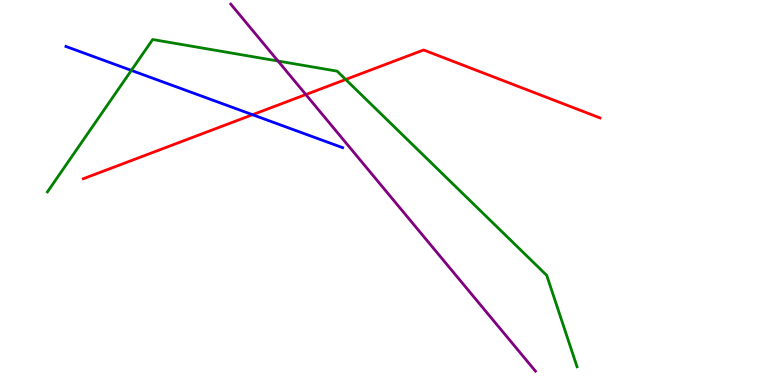[{'lines': ['blue', 'red'], 'intersections': [{'x': 3.26, 'y': 7.02}]}, {'lines': ['green', 'red'], 'intersections': [{'x': 4.46, 'y': 7.94}]}, {'lines': ['purple', 'red'], 'intersections': [{'x': 3.95, 'y': 7.54}]}, {'lines': ['blue', 'green'], 'intersections': [{'x': 1.69, 'y': 8.17}]}, {'lines': ['blue', 'purple'], 'intersections': []}, {'lines': ['green', 'purple'], 'intersections': [{'x': 3.59, 'y': 8.42}]}]